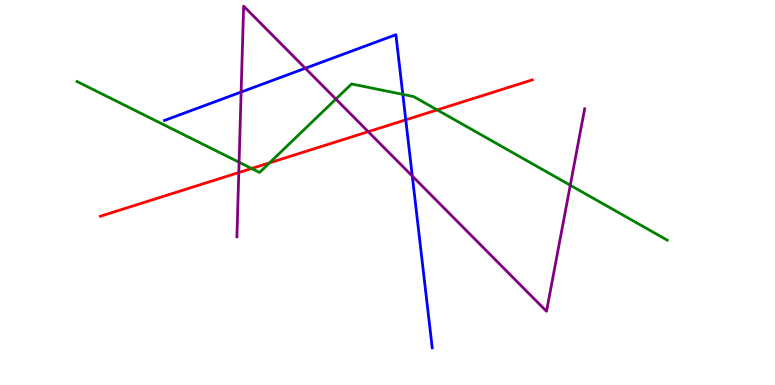[{'lines': ['blue', 'red'], 'intersections': [{'x': 5.24, 'y': 6.89}]}, {'lines': ['green', 'red'], 'intersections': [{'x': 3.25, 'y': 5.62}, {'x': 3.48, 'y': 5.77}, {'x': 5.64, 'y': 7.15}]}, {'lines': ['purple', 'red'], 'intersections': [{'x': 3.08, 'y': 5.52}, {'x': 4.75, 'y': 6.58}]}, {'lines': ['blue', 'green'], 'intersections': [{'x': 5.2, 'y': 7.55}]}, {'lines': ['blue', 'purple'], 'intersections': [{'x': 3.11, 'y': 7.61}, {'x': 3.94, 'y': 8.23}, {'x': 5.32, 'y': 5.43}]}, {'lines': ['green', 'purple'], 'intersections': [{'x': 3.08, 'y': 5.79}, {'x': 4.33, 'y': 7.43}, {'x': 7.36, 'y': 5.19}]}]